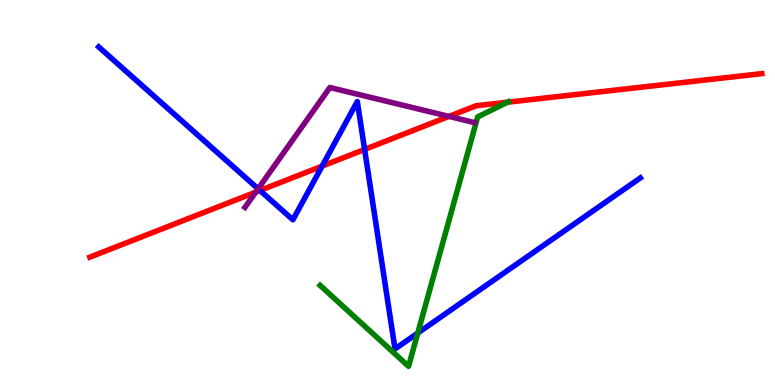[{'lines': ['blue', 'red'], 'intersections': [{'x': 3.35, 'y': 5.05}, {'x': 4.16, 'y': 5.69}, {'x': 4.7, 'y': 6.12}]}, {'lines': ['green', 'red'], 'intersections': [{'x': 6.55, 'y': 7.34}]}, {'lines': ['purple', 'red'], 'intersections': [{'x': 3.3, 'y': 5.01}, {'x': 5.79, 'y': 6.98}]}, {'lines': ['blue', 'green'], 'intersections': [{'x': 5.39, 'y': 1.35}]}, {'lines': ['blue', 'purple'], 'intersections': [{'x': 3.33, 'y': 5.1}]}, {'lines': ['green', 'purple'], 'intersections': []}]